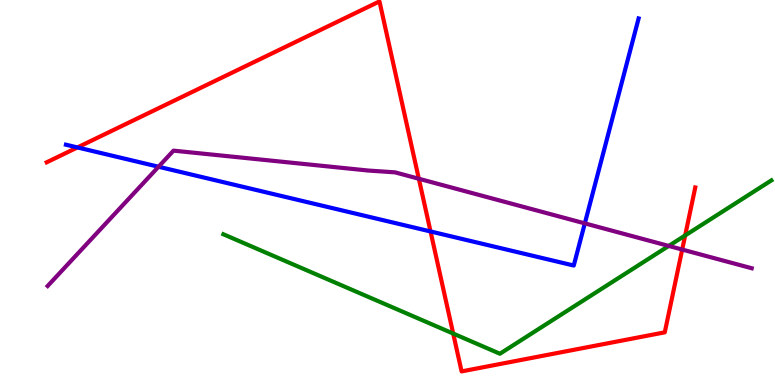[{'lines': ['blue', 'red'], 'intersections': [{'x': 0.999, 'y': 6.17}, {'x': 5.56, 'y': 3.99}]}, {'lines': ['green', 'red'], 'intersections': [{'x': 5.85, 'y': 1.34}, {'x': 8.84, 'y': 3.88}]}, {'lines': ['purple', 'red'], 'intersections': [{'x': 5.4, 'y': 5.36}, {'x': 8.8, 'y': 3.52}]}, {'lines': ['blue', 'green'], 'intersections': []}, {'lines': ['blue', 'purple'], 'intersections': [{'x': 2.05, 'y': 5.67}, {'x': 7.55, 'y': 4.2}]}, {'lines': ['green', 'purple'], 'intersections': [{'x': 8.63, 'y': 3.61}]}]